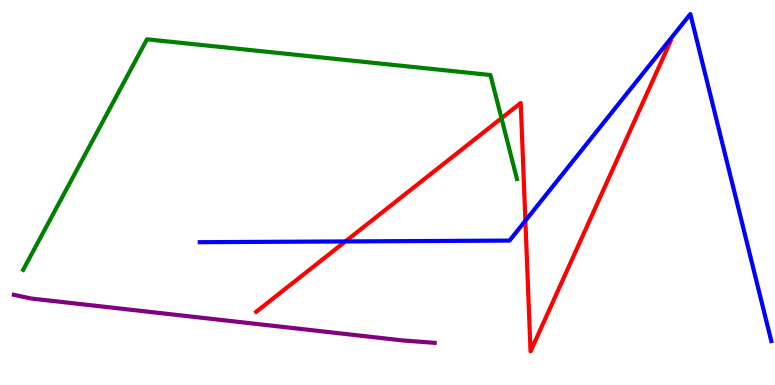[{'lines': ['blue', 'red'], 'intersections': [{'x': 4.46, 'y': 3.73}, {'x': 6.78, 'y': 4.27}]}, {'lines': ['green', 'red'], 'intersections': [{'x': 6.47, 'y': 6.93}]}, {'lines': ['purple', 'red'], 'intersections': []}, {'lines': ['blue', 'green'], 'intersections': []}, {'lines': ['blue', 'purple'], 'intersections': []}, {'lines': ['green', 'purple'], 'intersections': []}]